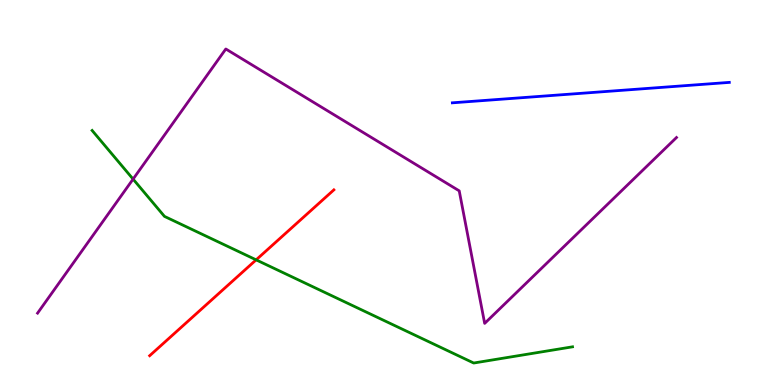[{'lines': ['blue', 'red'], 'intersections': []}, {'lines': ['green', 'red'], 'intersections': [{'x': 3.3, 'y': 3.25}]}, {'lines': ['purple', 'red'], 'intersections': []}, {'lines': ['blue', 'green'], 'intersections': []}, {'lines': ['blue', 'purple'], 'intersections': []}, {'lines': ['green', 'purple'], 'intersections': [{'x': 1.72, 'y': 5.35}]}]